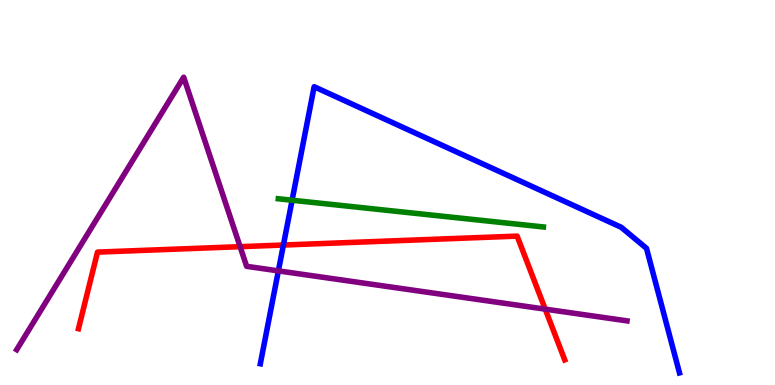[{'lines': ['blue', 'red'], 'intersections': [{'x': 3.66, 'y': 3.64}]}, {'lines': ['green', 'red'], 'intersections': []}, {'lines': ['purple', 'red'], 'intersections': [{'x': 3.1, 'y': 3.59}, {'x': 7.04, 'y': 1.97}]}, {'lines': ['blue', 'green'], 'intersections': [{'x': 3.77, 'y': 4.8}]}, {'lines': ['blue', 'purple'], 'intersections': [{'x': 3.59, 'y': 2.96}]}, {'lines': ['green', 'purple'], 'intersections': []}]